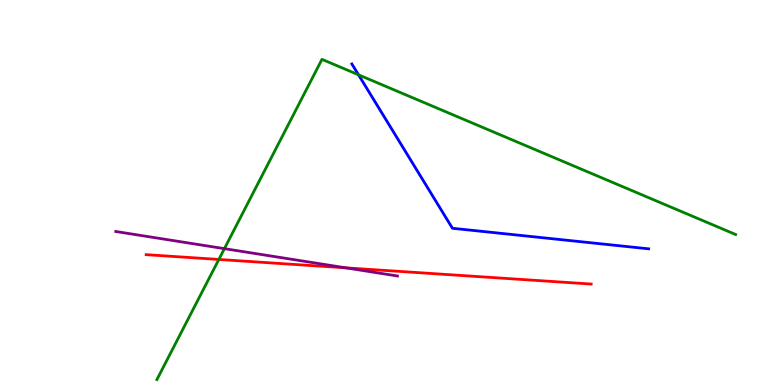[{'lines': ['blue', 'red'], 'intersections': []}, {'lines': ['green', 'red'], 'intersections': [{'x': 2.82, 'y': 3.26}]}, {'lines': ['purple', 'red'], 'intersections': [{'x': 4.46, 'y': 3.04}]}, {'lines': ['blue', 'green'], 'intersections': [{'x': 4.63, 'y': 8.06}]}, {'lines': ['blue', 'purple'], 'intersections': []}, {'lines': ['green', 'purple'], 'intersections': [{'x': 2.9, 'y': 3.54}]}]